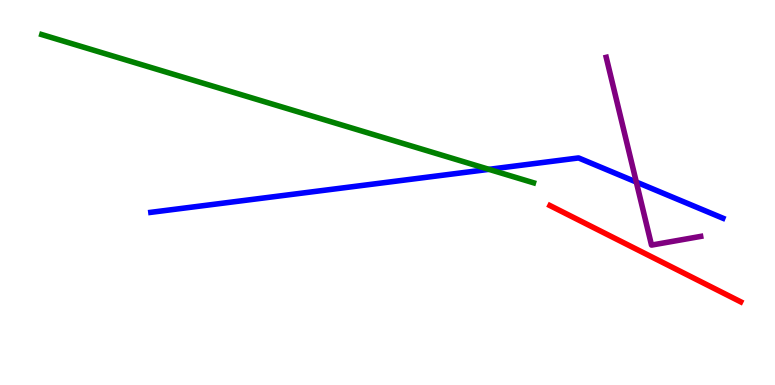[{'lines': ['blue', 'red'], 'intersections': []}, {'lines': ['green', 'red'], 'intersections': []}, {'lines': ['purple', 'red'], 'intersections': []}, {'lines': ['blue', 'green'], 'intersections': [{'x': 6.31, 'y': 5.6}]}, {'lines': ['blue', 'purple'], 'intersections': [{'x': 8.21, 'y': 5.27}]}, {'lines': ['green', 'purple'], 'intersections': []}]